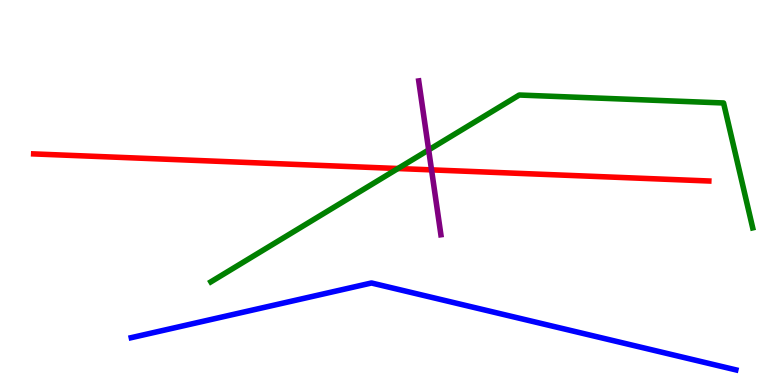[{'lines': ['blue', 'red'], 'intersections': []}, {'lines': ['green', 'red'], 'intersections': [{'x': 5.13, 'y': 5.62}]}, {'lines': ['purple', 'red'], 'intersections': [{'x': 5.57, 'y': 5.59}]}, {'lines': ['blue', 'green'], 'intersections': []}, {'lines': ['blue', 'purple'], 'intersections': []}, {'lines': ['green', 'purple'], 'intersections': [{'x': 5.53, 'y': 6.11}]}]